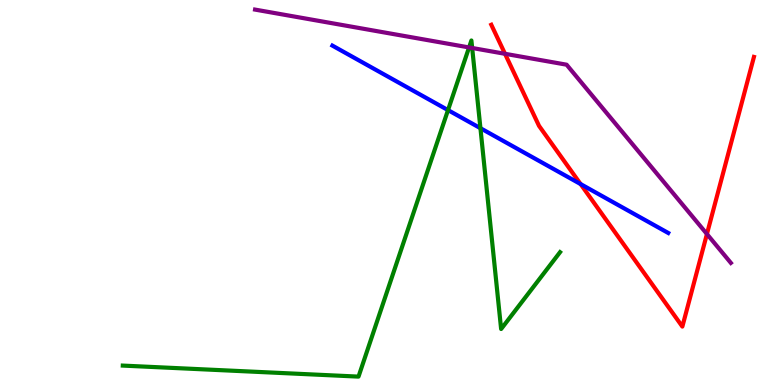[{'lines': ['blue', 'red'], 'intersections': [{'x': 7.49, 'y': 5.22}]}, {'lines': ['green', 'red'], 'intersections': []}, {'lines': ['purple', 'red'], 'intersections': [{'x': 6.52, 'y': 8.6}, {'x': 9.12, 'y': 3.92}]}, {'lines': ['blue', 'green'], 'intersections': [{'x': 5.78, 'y': 7.14}, {'x': 6.2, 'y': 6.67}]}, {'lines': ['blue', 'purple'], 'intersections': []}, {'lines': ['green', 'purple'], 'intersections': [{'x': 6.05, 'y': 8.77}, {'x': 6.09, 'y': 8.75}]}]